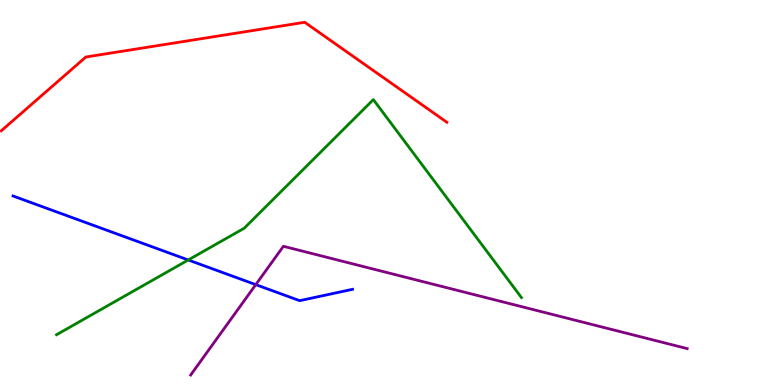[{'lines': ['blue', 'red'], 'intersections': []}, {'lines': ['green', 'red'], 'intersections': []}, {'lines': ['purple', 'red'], 'intersections': []}, {'lines': ['blue', 'green'], 'intersections': [{'x': 2.43, 'y': 3.25}]}, {'lines': ['blue', 'purple'], 'intersections': [{'x': 3.3, 'y': 2.61}]}, {'lines': ['green', 'purple'], 'intersections': []}]